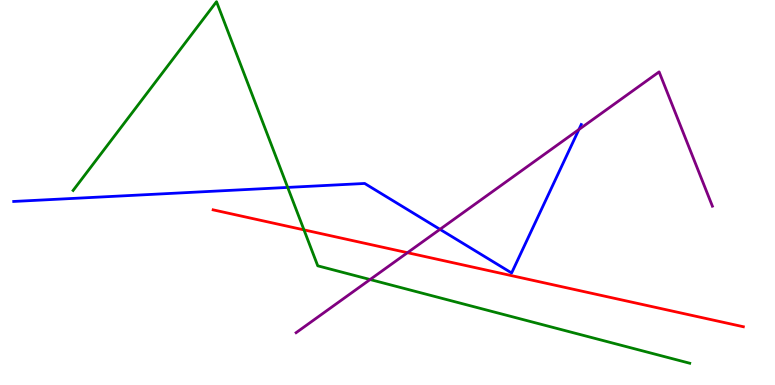[{'lines': ['blue', 'red'], 'intersections': []}, {'lines': ['green', 'red'], 'intersections': [{'x': 3.92, 'y': 4.03}]}, {'lines': ['purple', 'red'], 'intersections': [{'x': 5.26, 'y': 3.44}]}, {'lines': ['blue', 'green'], 'intersections': [{'x': 3.71, 'y': 5.13}]}, {'lines': ['blue', 'purple'], 'intersections': [{'x': 5.68, 'y': 4.04}, {'x': 7.47, 'y': 6.64}]}, {'lines': ['green', 'purple'], 'intersections': [{'x': 4.78, 'y': 2.74}]}]